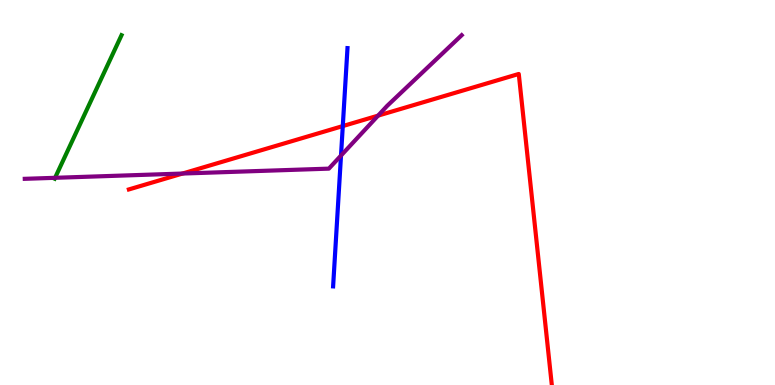[{'lines': ['blue', 'red'], 'intersections': [{'x': 4.42, 'y': 6.73}]}, {'lines': ['green', 'red'], 'intersections': []}, {'lines': ['purple', 'red'], 'intersections': [{'x': 2.36, 'y': 5.49}, {'x': 4.88, 'y': 7.0}]}, {'lines': ['blue', 'green'], 'intersections': []}, {'lines': ['blue', 'purple'], 'intersections': [{'x': 4.4, 'y': 5.96}]}, {'lines': ['green', 'purple'], 'intersections': [{'x': 0.71, 'y': 5.38}]}]